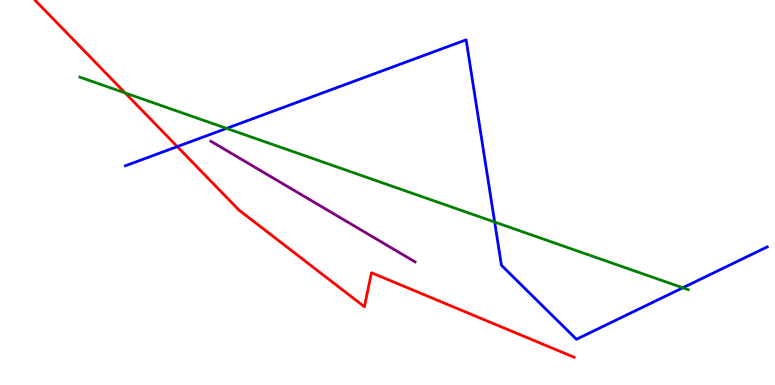[{'lines': ['blue', 'red'], 'intersections': [{'x': 2.29, 'y': 6.19}]}, {'lines': ['green', 'red'], 'intersections': [{'x': 1.61, 'y': 7.59}]}, {'lines': ['purple', 'red'], 'intersections': []}, {'lines': ['blue', 'green'], 'intersections': [{'x': 2.92, 'y': 6.67}, {'x': 6.38, 'y': 4.23}, {'x': 8.81, 'y': 2.53}]}, {'lines': ['blue', 'purple'], 'intersections': []}, {'lines': ['green', 'purple'], 'intersections': []}]